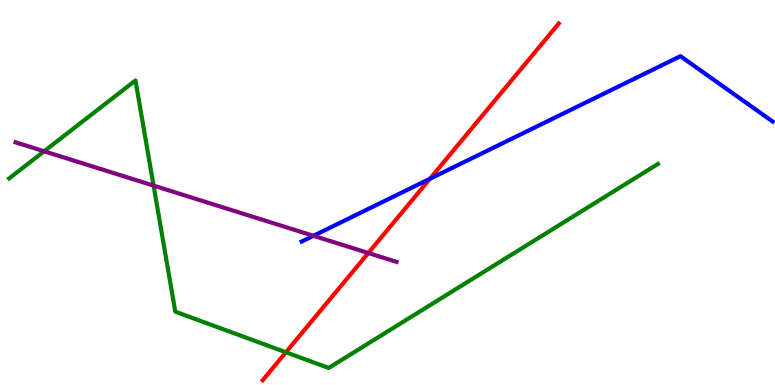[{'lines': ['blue', 'red'], 'intersections': [{'x': 5.55, 'y': 5.36}]}, {'lines': ['green', 'red'], 'intersections': [{'x': 3.69, 'y': 0.85}]}, {'lines': ['purple', 'red'], 'intersections': [{'x': 4.75, 'y': 3.43}]}, {'lines': ['blue', 'green'], 'intersections': []}, {'lines': ['blue', 'purple'], 'intersections': [{'x': 4.04, 'y': 3.88}]}, {'lines': ['green', 'purple'], 'intersections': [{'x': 0.57, 'y': 6.07}, {'x': 1.98, 'y': 5.18}]}]